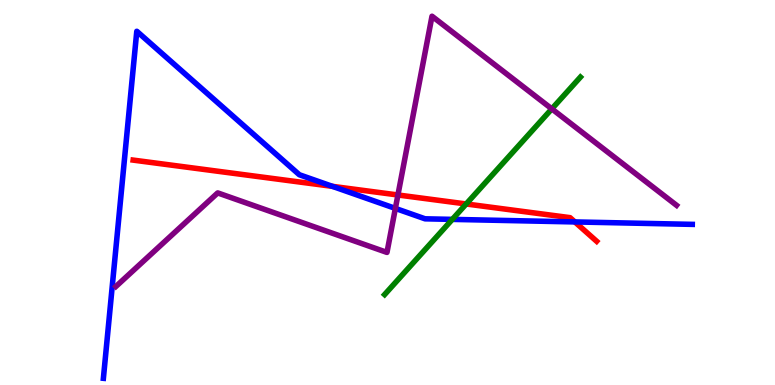[{'lines': ['blue', 'red'], 'intersections': [{'x': 4.29, 'y': 5.16}, {'x': 7.42, 'y': 4.24}]}, {'lines': ['green', 'red'], 'intersections': [{'x': 6.02, 'y': 4.7}]}, {'lines': ['purple', 'red'], 'intersections': [{'x': 5.13, 'y': 4.94}]}, {'lines': ['blue', 'green'], 'intersections': [{'x': 5.84, 'y': 4.3}]}, {'lines': ['blue', 'purple'], 'intersections': [{'x': 5.1, 'y': 4.59}]}, {'lines': ['green', 'purple'], 'intersections': [{'x': 7.12, 'y': 7.17}]}]